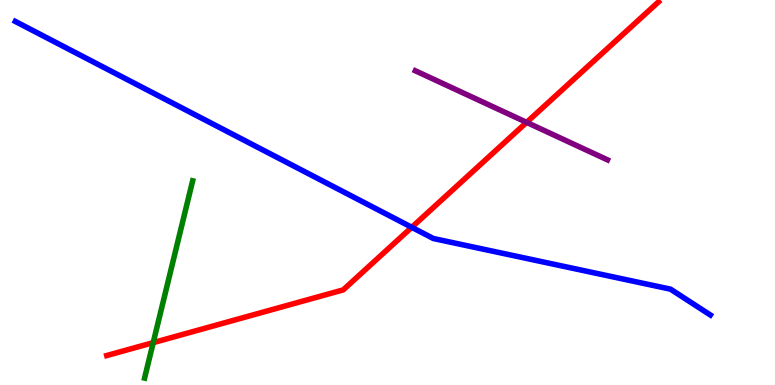[{'lines': ['blue', 'red'], 'intersections': [{'x': 5.31, 'y': 4.1}]}, {'lines': ['green', 'red'], 'intersections': [{'x': 1.98, 'y': 1.1}]}, {'lines': ['purple', 'red'], 'intersections': [{'x': 6.79, 'y': 6.82}]}, {'lines': ['blue', 'green'], 'intersections': []}, {'lines': ['blue', 'purple'], 'intersections': []}, {'lines': ['green', 'purple'], 'intersections': []}]